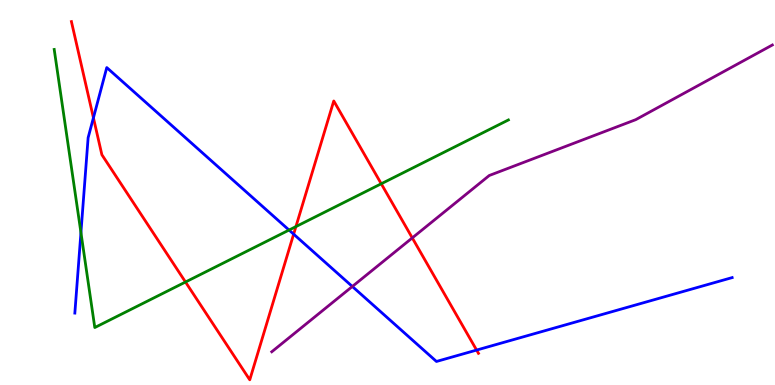[{'lines': ['blue', 'red'], 'intersections': [{'x': 1.21, 'y': 6.94}, {'x': 3.79, 'y': 3.92}, {'x': 6.15, 'y': 0.907}]}, {'lines': ['green', 'red'], 'intersections': [{'x': 2.39, 'y': 2.67}, {'x': 3.82, 'y': 4.11}, {'x': 4.92, 'y': 5.23}]}, {'lines': ['purple', 'red'], 'intersections': [{'x': 5.32, 'y': 3.82}]}, {'lines': ['blue', 'green'], 'intersections': [{'x': 1.04, 'y': 3.96}, {'x': 3.73, 'y': 4.02}]}, {'lines': ['blue', 'purple'], 'intersections': [{'x': 4.55, 'y': 2.56}]}, {'lines': ['green', 'purple'], 'intersections': []}]